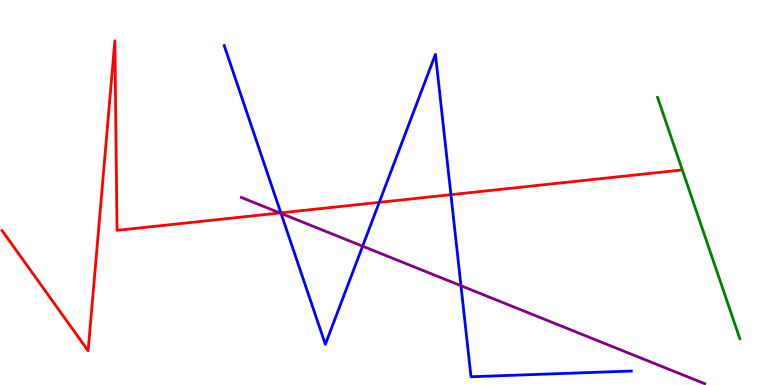[{'lines': ['blue', 'red'], 'intersections': [{'x': 3.62, 'y': 4.47}, {'x': 4.89, 'y': 4.74}, {'x': 5.82, 'y': 4.94}]}, {'lines': ['green', 'red'], 'intersections': []}, {'lines': ['purple', 'red'], 'intersections': [{'x': 3.61, 'y': 4.47}]}, {'lines': ['blue', 'green'], 'intersections': []}, {'lines': ['blue', 'purple'], 'intersections': [{'x': 3.63, 'y': 4.46}, {'x': 4.68, 'y': 3.61}, {'x': 5.95, 'y': 2.58}]}, {'lines': ['green', 'purple'], 'intersections': []}]